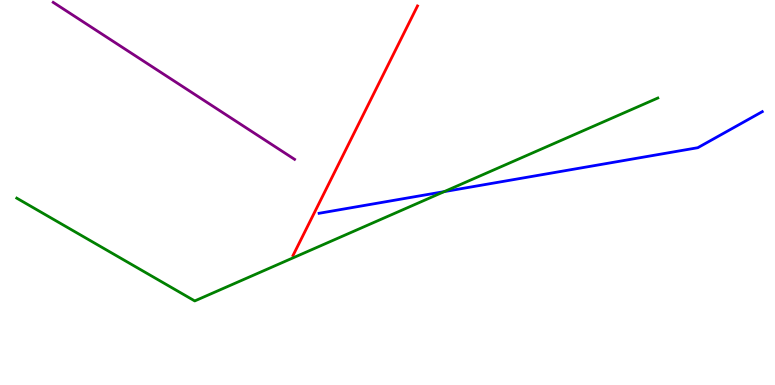[{'lines': ['blue', 'red'], 'intersections': []}, {'lines': ['green', 'red'], 'intersections': []}, {'lines': ['purple', 'red'], 'intersections': []}, {'lines': ['blue', 'green'], 'intersections': [{'x': 5.73, 'y': 5.02}]}, {'lines': ['blue', 'purple'], 'intersections': []}, {'lines': ['green', 'purple'], 'intersections': []}]